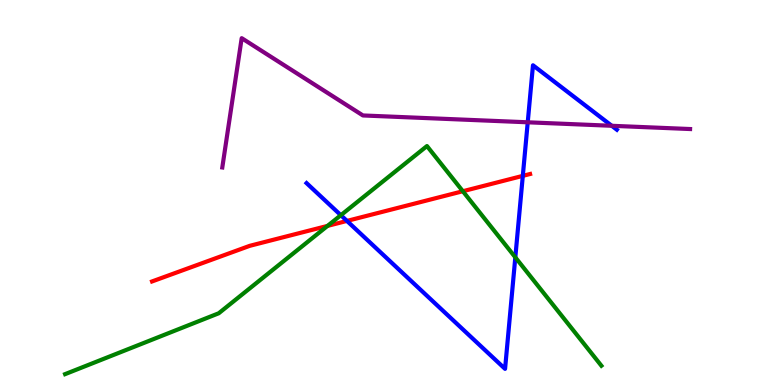[{'lines': ['blue', 'red'], 'intersections': [{'x': 4.48, 'y': 4.26}, {'x': 6.75, 'y': 5.43}]}, {'lines': ['green', 'red'], 'intersections': [{'x': 4.23, 'y': 4.13}, {'x': 5.97, 'y': 5.03}]}, {'lines': ['purple', 'red'], 'intersections': []}, {'lines': ['blue', 'green'], 'intersections': [{'x': 4.4, 'y': 4.41}, {'x': 6.65, 'y': 3.32}]}, {'lines': ['blue', 'purple'], 'intersections': [{'x': 6.81, 'y': 6.82}, {'x': 7.89, 'y': 6.73}]}, {'lines': ['green', 'purple'], 'intersections': []}]